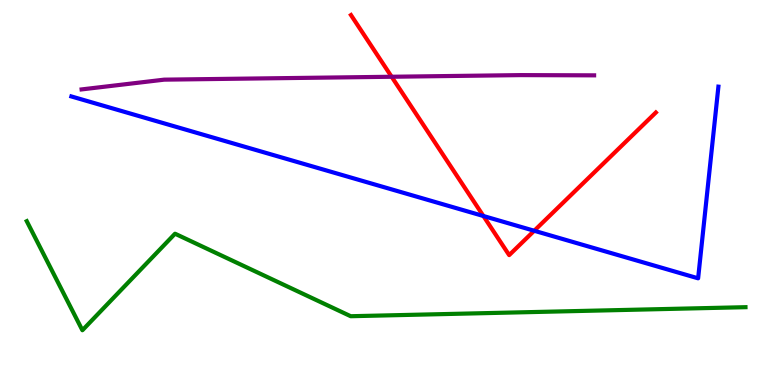[{'lines': ['blue', 'red'], 'intersections': [{'x': 6.24, 'y': 4.39}, {'x': 6.89, 'y': 4.01}]}, {'lines': ['green', 'red'], 'intersections': []}, {'lines': ['purple', 'red'], 'intersections': [{'x': 5.05, 'y': 8.01}]}, {'lines': ['blue', 'green'], 'intersections': []}, {'lines': ['blue', 'purple'], 'intersections': []}, {'lines': ['green', 'purple'], 'intersections': []}]